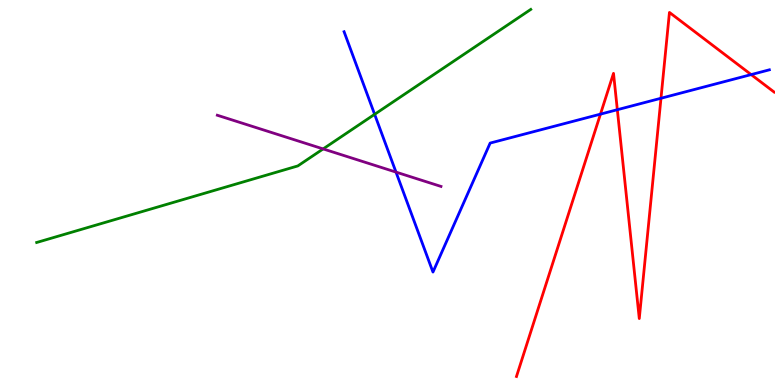[{'lines': ['blue', 'red'], 'intersections': [{'x': 7.75, 'y': 7.04}, {'x': 7.97, 'y': 7.15}, {'x': 8.53, 'y': 7.45}, {'x': 9.69, 'y': 8.06}]}, {'lines': ['green', 'red'], 'intersections': []}, {'lines': ['purple', 'red'], 'intersections': []}, {'lines': ['blue', 'green'], 'intersections': [{'x': 4.83, 'y': 7.03}]}, {'lines': ['blue', 'purple'], 'intersections': [{'x': 5.11, 'y': 5.53}]}, {'lines': ['green', 'purple'], 'intersections': [{'x': 4.17, 'y': 6.13}]}]